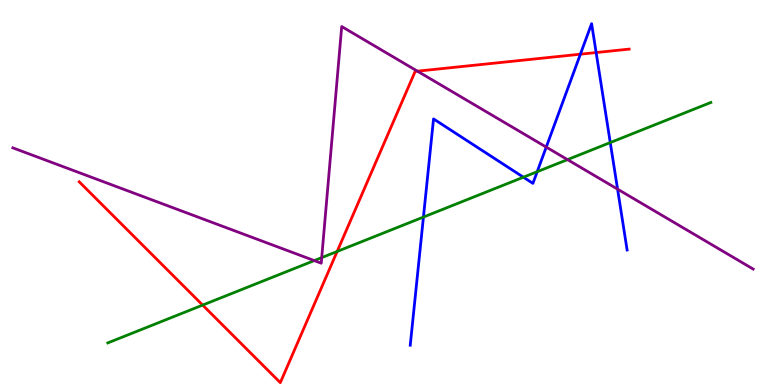[{'lines': ['blue', 'red'], 'intersections': [{'x': 7.49, 'y': 8.59}, {'x': 7.69, 'y': 8.64}]}, {'lines': ['green', 'red'], 'intersections': [{'x': 2.61, 'y': 2.08}, {'x': 4.35, 'y': 3.47}]}, {'lines': ['purple', 'red'], 'intersections': [{'x': 5.39, 'y': 8.15}]}, {'lines': ['blue', 'green'], 'intersections': [{'x': 5.46, 'y': 4.36}, {'x': 6.75, 'y': 5.4}, {'x': 6.93, 'y': 5.54}, {'x': 7.87, 'y': 6.3}]}, {'lines': ['blue', 'purple'], 'intersections': [{'x': 7.05, 'y': 6.18}, {'x': 7.97, 'y': 5.09}]}, {'lines': ['green', 'purple'], 'intersections': [{'x': 4.06, 'y': 3.23}, {'x': 4.15, 'y': 3.31}, {'x': 7.32, 'y': 5.85}]}]